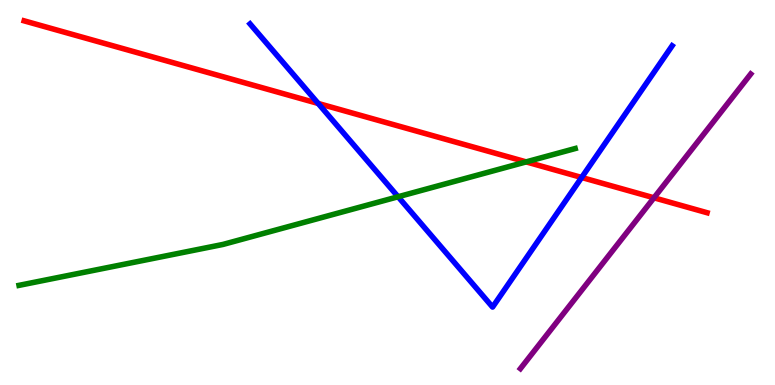[{'lines': ['blue', 'red'], 'intersections': [{'x': 4.11, 'y': 7.31}, {'x': 7.51, 'y': 5.39}]}, {'lines': ['green', 'red'], 'intersections': [{'x': 6.79, 'y': 5.8}]}, {'lines': ['purple', 'red'], 'intersections': [{'x': 8.44, 'y': 4.86}]}, {'lines': ['blue', 'green'], 'intersections': [{'x': 5.14, 'y': 4.89}]}, {'lines': ['blue', 'purple'], 'intersections': []}, {'lines': ['green', 'purple'], 'intersections': []}]